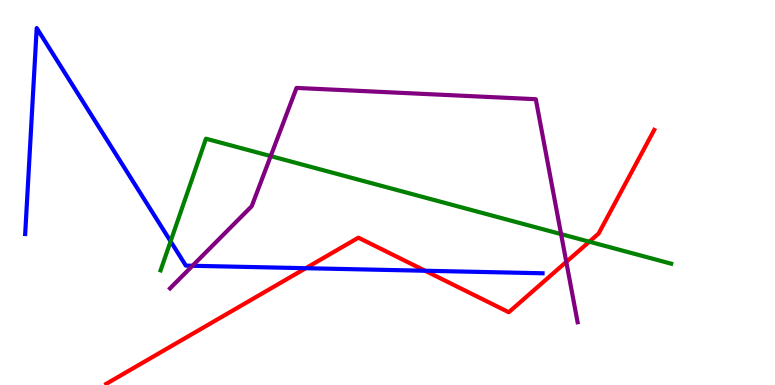[{'lines': ['blue', 'red'], 'intersections': [{'x': 3.95, 'y': 3.03}, {'x': 5.49, 'y': 2.97}]}, {'lines': ['green', 'red'], 'intersections': [{'x': 7.6, 'y': 3.72}]}, {'lines': ['purple', 'red'], 'intersections': [{'x': 7.31, 'y': 3.2}]}, {'lines': ['blue', 'green'], 'intersections': [{'x': 2.2, 'y': 3.73}]}, {'lines': ['blue', 'purple'], 'intersections': [{'x': 2.48, 'y': 3.1}]}, {'lines': ['green', 'purple'], 'intersections': [{'x': 3.49, 'y': 5.95}, {'x': 7.24, 'y': 3.92}]}]